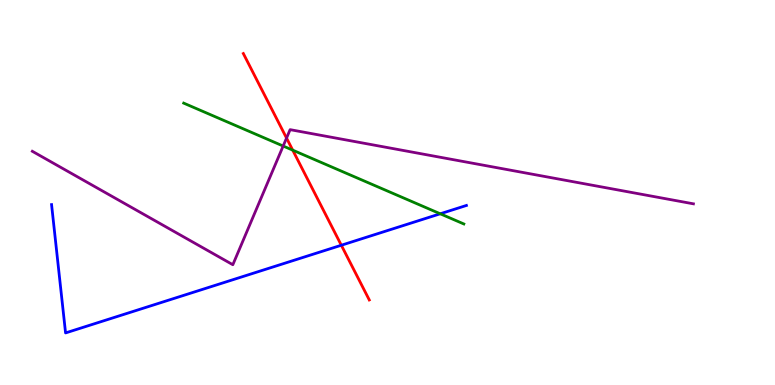[{'lines': ['blue', 'red'], 'intersections': [{'x': 4.4, 'y': 3.63}]}, {'lines': ['green', 'red'], 'intersections': [{'x': 3.78, 'y': 6.1}]}, {'lines': ['purple', 'red'], 'intersections': [{'x': 3.7, 'y': 6.41}]}, {'lines': ['blue', 'green'], 'intersections': [{'x': 5.68, 'y': 4.45}]}, {'lines': ['blue', 'purple'], 'intersections': []}, {'lines': ['green', 'purple'], 'intersections': [{'x': 3.65, 'y': 6.21}]}]